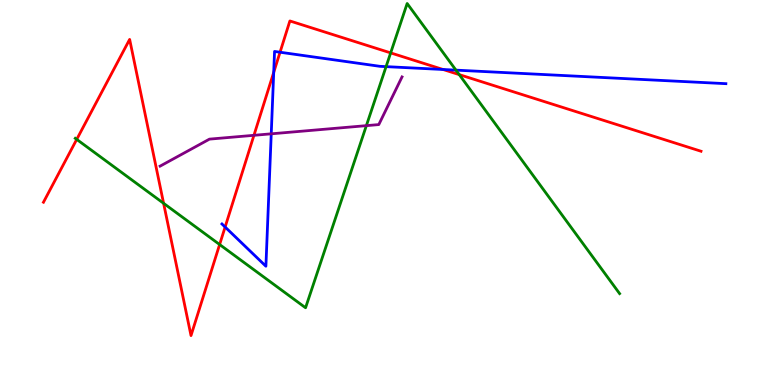[{'lines': ['blue', 'red'], 'intersections': [{'x': 2.9, 'y': 4.1}, {'x': 3.53, 'y': 8.12}, {'x': 3.61, 'y': 8.64}, {'x': 5.72, 'y': 8.2}]}, {'lines': ['green', 'red'], 'intersections': [{'x': 0.99, 'y': 6.38}, {'x': 2.11, 'y': 4.72}, {'x': 2.83, 'y': 3.65}, {'x': 5.04, 'y': 8.63}, {'x': 5.93, 'y': 8.06}]}, {'lines': ['purple', 'red'], 'intersections': [{'x': 3.28, 'y': 6.49}]}, {'lines': ['blue', 'green'], 'intersections': [{'x': 4.98, 'y': 8.27}, {'x': 5.88, 'y': 8.18}]}, {'lines': ['blue', 'purple'], 'intersections': [{'x': 3.5, 'y': 6.52}]}, {'lines': ['green', 'purple'], 'intersections': [{'x': 4.73, 'y': 6.74}]}]